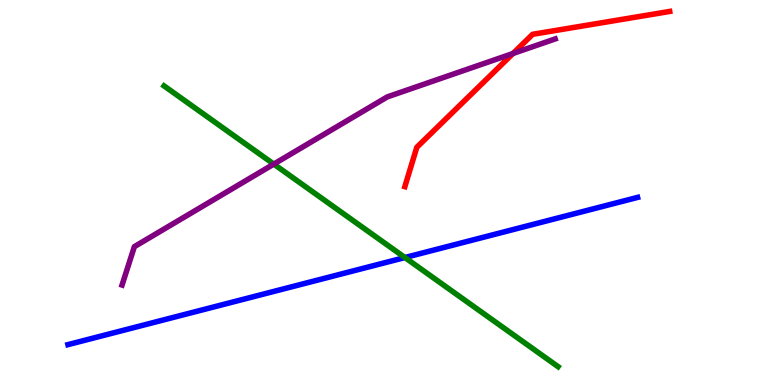[{'lines': ['blue', 'red'], 'intersections': []}, {'lines': ['green', 'red'], 'intersections': []}, {'lines': ['purple', 'red'], 'intersections': [{'x': 6.62, 'y': 8.61}]}, {'lines': ['blue', 'green'], 'intersections': [{'x': 5.22, 'y': 3.31}]}, {'lines': ['blue', 'purple'], 'intersections': []}, {'lines': ['green', 'purple'], 'intersections': [{'x': 3.53, 'y': 5.74}]}]